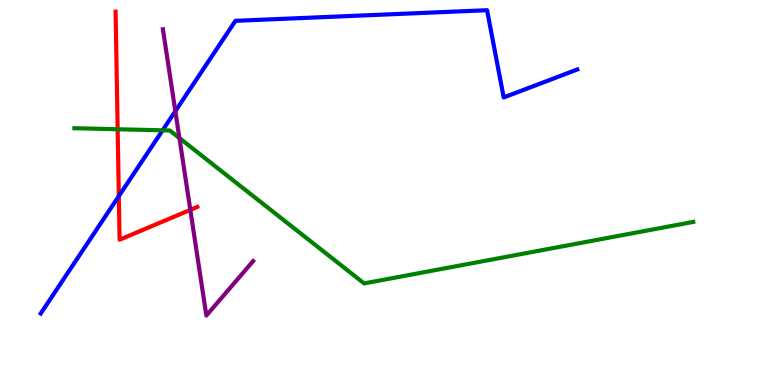[{'lines': ['blue', 'red'], 'intersections': [{'x': 1.53, 'y': 4.91}]}, {'lines': ['green', 'red'], 'intersections': [{'x': 1.52, 'y': 6.64}]}, {'lines': ['purple', 'red'], 'intersections': [{'x': 2.46, 'y': 4.55}]}, {'lines': ['blue', 'green'], 'intersections': [{'x': 2.1, 'y': 6.62}]}, {'lines': ['blue', 'purple'], 'intersections': [{'x': 2.26, 'y': 7.11}]}, {'lines': ['green', 'purple'], 'intersections': [{'x': 2.32, 'y': 6.41}]}]